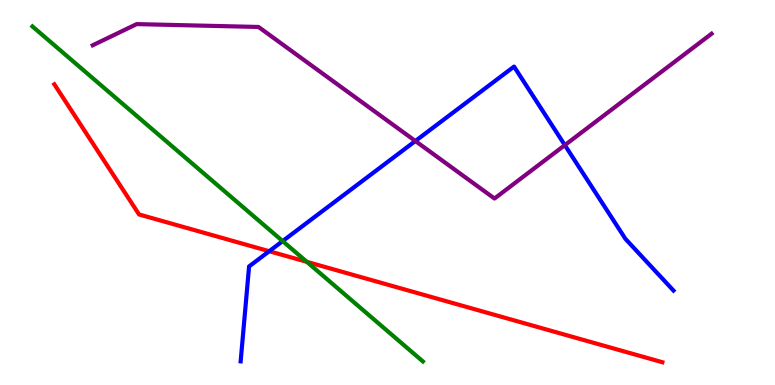[{'lines': ['blue', 'red'], 'intersections': [{'x': 3.47, 'y': 3.47}]}, {'lines': ['green', 'red'], 'intersections': [{'x': 3.96, 'y': 3.2}]}, {'lines': ['purple', 'red'], 'intersections': []}, {'lines': ['blue', 'green'], 'intersections': [{'x': 3.65, 'y': 3.74}]}, {'lines': ['blue', 'purple'], 'intersections': [{'x': 5.36, 'y': 6.34}, {'x': 7.29, 'y': 6.23}]}, {'lines': ['green', 'purple'], 'intersections': []}]